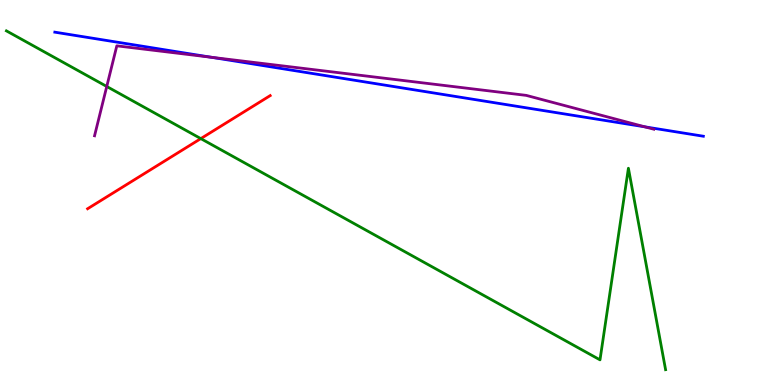[{'lines': ['blue', 'red'], 'intersections': []}, {'lines': ['green', 'red'], 'intersections': [{'x': 2.59, 'y': 6.4}]}, {'lines': ['purple', 'red'], 'intersections': []}, {'lines': ['blue', 'green'], 'intersections': []}, {'lines': ['blue', 'purple'], 'intersections': [{'x': 2.73, 'y': 8.51}, {'x': 8.32, 'y': 6.7}]}, {'lines': ['green', 'purple'], 'intersections': [{'x': 1.38, 'y': 7.75}]}]